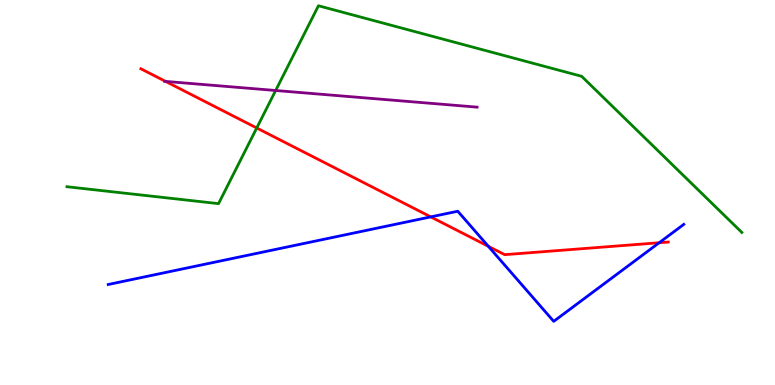[{'lines': ['blue', 'red'], 'intersections': [{'x': 5.56, 'y': 4.37}, {'x': 6.3, 'y': 3.6}, {'x': 8.51, 'y': 3.69}]}, {'lines': ['green', 'red'], 'intersections': [{'x': 3.31, 'y': 6.68}]}, {'lines': ['purple', 'red'], 'intersections': [{'x': 2.14, 'y': 7.89}]}, {'lines': ['blue', 'green'], 'intersections': []}, {'lines': ['blue', 'purple'], 'intersections': []}, {'lines': ['green', 'purple'], 'intersections': [{'x': 3.56, 'y': 7.65}]}]